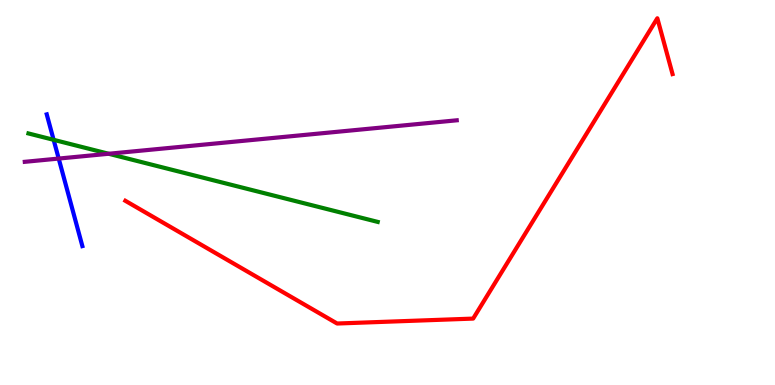[{'lines': ['blue', 'red'], 'intersections': []}, {'lines': ['green', 'red'], 'intersections': []}, {'lines': ['purple', 'red'], 'intersections': []}, {'lines': ['blue', 'green'], 'intersections': [{'x': 0.692, 'y': 6.37}]}, {'lines': ['blue', 'purple'], 'intersections': [{'x': 0.757, 'y': 5.88}]}, {'lines': ['green', 'purple'], 'intersections': [{'x': 1.4, 'y': 6.01}]}]